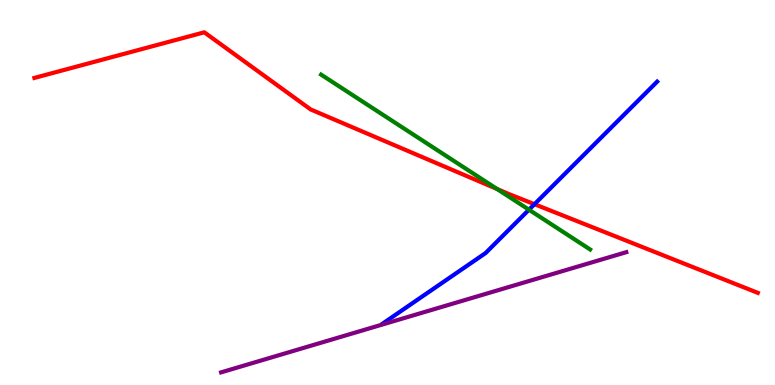[{'lines': ['blue', 'red'], 'intersections': [{'x': 6.9, 'y': 4.7}]}, {'lines': ['green', 'red'], 'intersections': [{'x': 6.41, 'y': 5.09}]}, {'lines': ['purple', 'red'], 'intersections': []}, {'lines': ['blue', 'green'], 'intersections': [{'x': 6.83, 'y': 4.55}]}, {'lines': ['blue', 'purple'], 'intersections': []}, {'lines': ['green', 'purple'], 'intersections': []}]